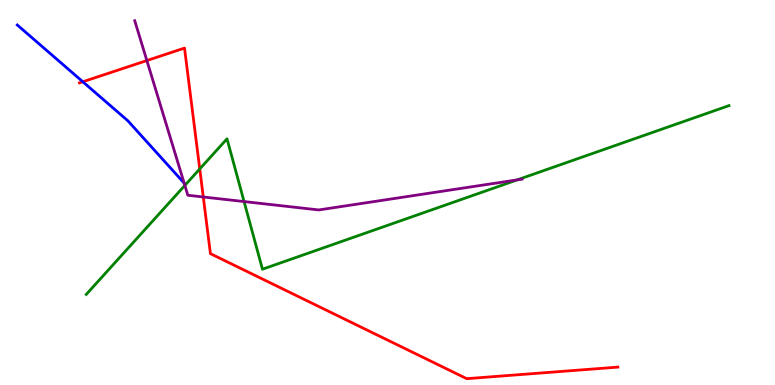[{'lines': ['blue', 'red'], 'intersections': [{'x': 1.07, 'y': 7.88}]}, {'lines': ['green', 'red'], 'intersections': [{'x': 2.58, 'y': 5.61}]}, {'lines': ['purple', 'red'], 'intersections': [{'x': 1.9, 'y': 8.43}, {'x': 2.62, 'y': 4.88}]}, {'lines': ['blue', 'green'], 'intersections': []}, {'lines': ['blue', 'purple'], 'intersections': [{'x': 2.38, 'y': 5.25}]}, {'lines': ['green', 'purple'], 'intersections': [{'x': 2.39, 'y': 5.18}, {'x': 3.15, 'y': 4.76}, {'x': 6.67, 'y': 5.33}]}]